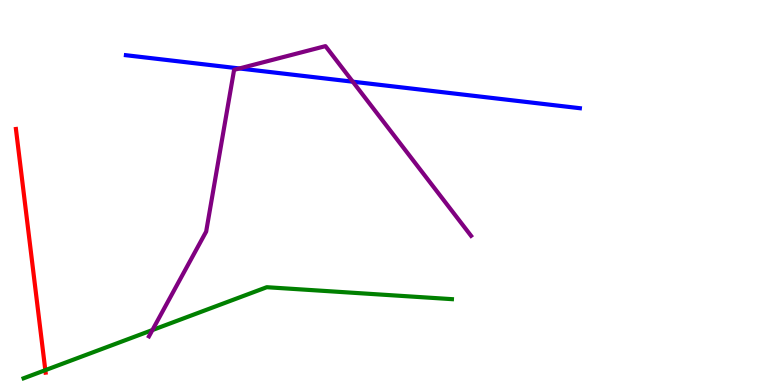[{'lines': ['blue', 'red'], 'intersections': []}, {'lines': ['green', 'red'], 'intersections': [{'x': 0.585, 'y': 0.386}]}, {'lines': ['purple', 'red'], 'intersections': []}, {'lines': ['blue', 'green'], 'intersections': []}, {'lines': ['blue', 'purple'], 'intersections': [{'x': 3.09, 'y': 8.22}, {'x': 4.55, 'y': 7.88}]}, {'lines': ['green', 'purple'], 'intersections': [{'x': 1.97, 'y': 1.43}]}]